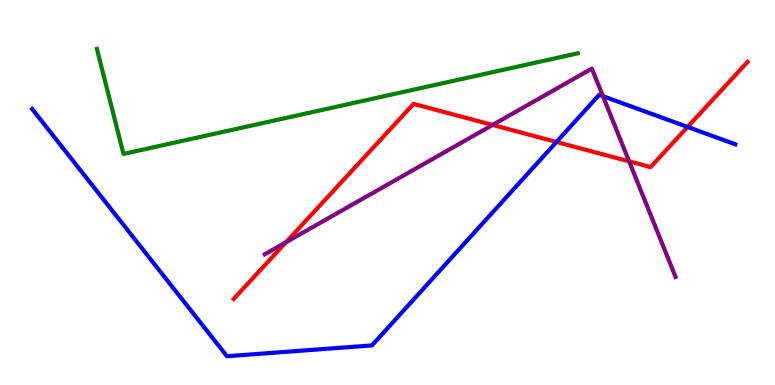[{'lines': ['blue', 'red'], 'intersections': [{'x': 7.18, 'y': 6.31}, {'x': 8.87, 'y': 6.7}]}, {'lines': ['green', 'red'], 'intersections': []}, {'lines': ['purple', 'red'], 'intersections': [{'x': 3.69, 'y': 3.71}, {'x': 6.36, 'y': 6.75}, {'x': 8.12, 'y': 5.81}]}, {'lines': ['blue', 'green'], 'intersections': []}, {'lines': ['blue', 'purple'], 'intersections': [{'x': 7.78, 'y': 7.5}]}, {'lines': ['green', 'purple'], 'intersections': []}]